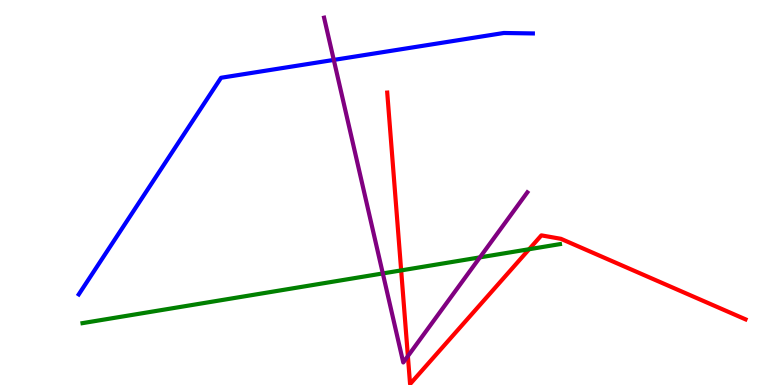[{'lines': ['blue', 'red'], 'intersections': []}, {'lines': ['green', 'red'], 'intersections': [{'x': 5.18, 'y': 2.98}, {'x': 6.83, 'y': 3.53}]}, {'lines': ['purple', 'red'], 'intersections': [{'x': 5.26, 'y': 0.75}]}, {'lines': ['blue', 'green'], 'intersections': []}, {'lines': ['blue', 'purple'], 'intersections': [{'x': 4.31, 'y': 8.44}]}, {'lines': ['green', 'purple'], 'intersections': [{'x': 4.94, 'y': 2.9}, {'x': 6.19, 'y': 3.32}]}]